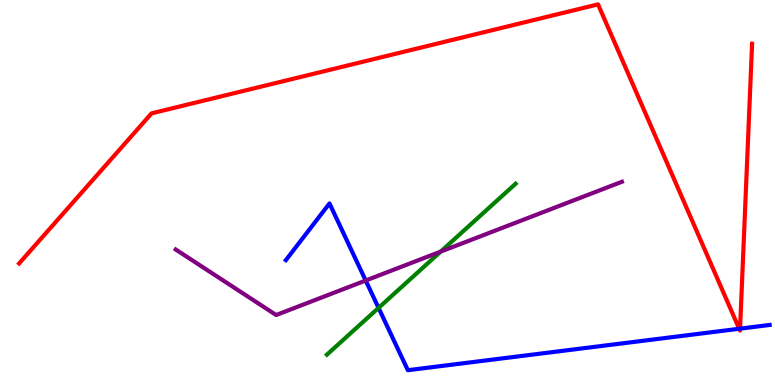[{'lines': ['blue', 'red'], 'intersections': [{'x': 9.54, 'y': 1.46}, {'x': 9.55, 'y': 1.46}]}, {'lines': ['green', 'red'], 'intersections': []}, {'lines': ['purple', 'red'], 'intersections': []}, {'lines': ['blue', 'green'], 'intersections': [{'x': 4.88, 'y': 2.0}]}, {'lines': ['blue', 'purple'], 'intersections': [{'x': 4.72, 'y': 2.71}]}, {'lines': ['green', 'purple'], 'intersections': [{'x': 5.69, 'y': 3.46}]}]